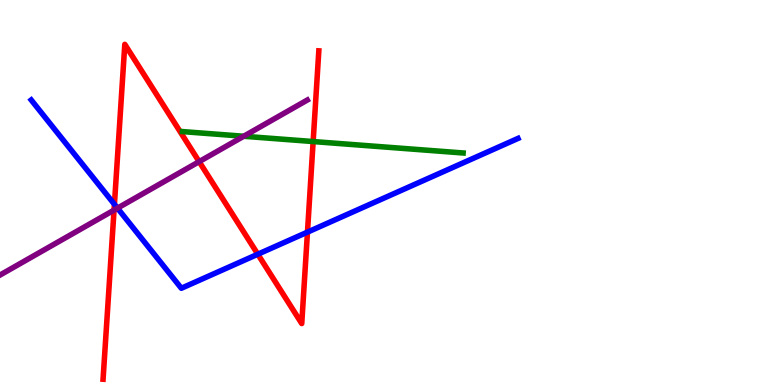[{'lines': ['blue', 'red'], 'intersections': [{'x': 1.48, 'y': 4.69}, {'x': 3.33, 'y': 3.4}, {'x': 3.97, 'y': 3.97}]}, {'lines': ['green', 'red'], 'intersections': [{'x': 4.04, 'y': 6.32}]}, {'lines': ['purple', 'red'], 'intersections': [{'x': 1.47, 'y': 4.54}, {'x': 2.57, 'y': 5.8}]}, {'lines': ['blue', 'green'], 'intersections': []}, {'lines': ['blue', 'purple'], 'intersections': [{'x': 1.52, 'y': 4.59}]}, {'lines': ['green', 'purple'], 'intersections': [{'x': 3.14, 'y': 6.46}]}]